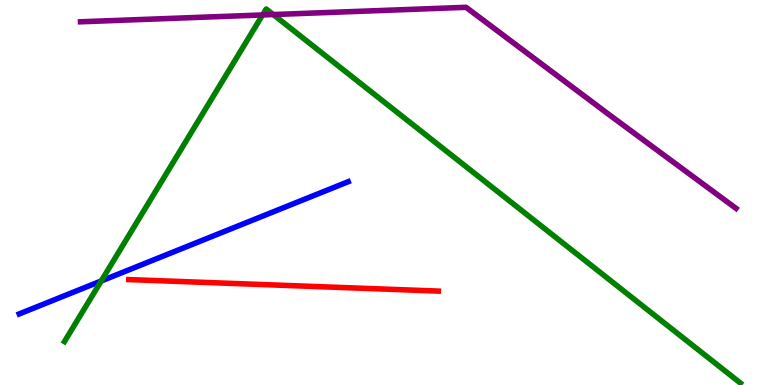[{'lines': ['blue', 'red'], 'intersections': []}, {'lines': ['green', 'red'], 'intersections': []}, {'lines': ['purple', 'red'], 'intersections': []}, {'lines': ['blue', 'green'], 'intersections': [{'x': 1.31, 'y': 2.7}]}, {'lines': ['blue', 'purple'], 'intersections': []}, {'lines': ['green', 'purple'], 'intersections': [{'x': 3.39, 'y': 9.61}, {'x': 3.53, 'y': 9.62}]}]